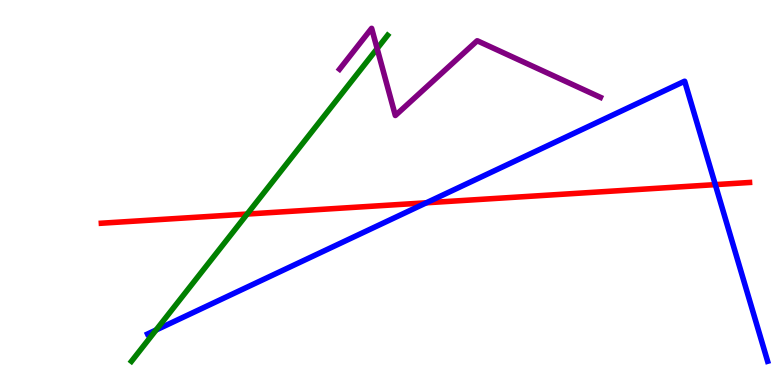[{'lines': ['blue', 'red'], 'intersections': [{'x': 5.5, 'y': 4.73}, {'x': 9.23, 'y': 5.2}]}, {'lines': ['green', 'red'], 'intersections': [{'x': 3.19, 'y': 4.44}]}, {'lines': ['purple', 'red'], 'intersections': []}, {'lines': ['blue', 'green'], 'intersections': [{'x': 2.01, 'y': 1.43}]}, {'lines': ['blue', 'purple'], 'intersections': []}, {'lines': ['green', 'purple'], 'intersections': [{'x': 4.87, 'y': 8.74}]}]